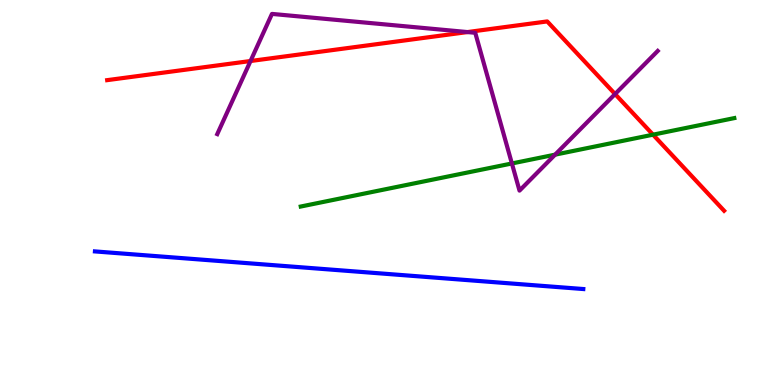[{'lines': ['blue', 'red'], 'intersections': []}, {'lines': ['green', 'red'], 'intersections': [{'x': 8.43, 'y': 6.5}]}, {'lines': ['purple', 'red'], 'intersections': [{'x': 3.23, 'y': 8.42}, {'x': 6.03, 'y': 9.17}, {'x': 7.94, 'y': 7.56}]}, {'lines': ['blue', 'green'], 'intersections': []}, {'lines': ['blue', 'purple'], 'intersections': []}, {'lines': ['green', 'purple'], 'intersections': [{'x': 6.61, 'y': 5.75}, {'x': 7.16, 'y': 5.98}]}]